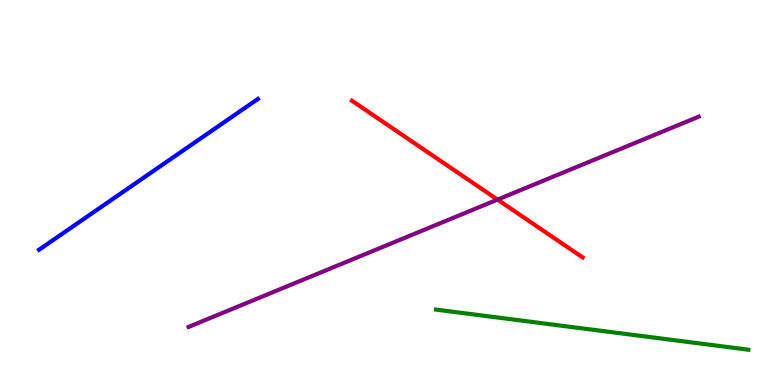[{'lines': ['blue', 'red'], 'intersections': []}, {'lines': ['green', 'red'], 'intersections': []}, {'lines': ['purple', 'red'], 'intersections': [{'x': 6.42, 'y': 4.82}]}, {'lines': ['blue', 'green'], 'intersections': []}, {'lines': ['blue', 'purple'], 'intersections': []}, {'lines': ['green', 'purple'], 'intersections': []}]